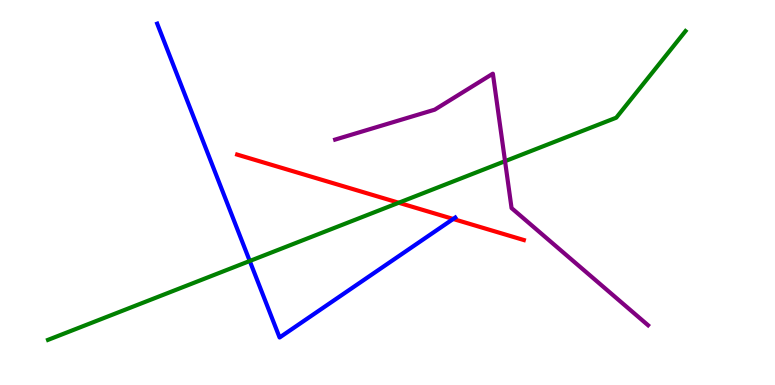[{'lines': ['blue', 'red'], 'intersections': [{'x': 5.85, 'y': 4.31}]}, {'lines': ['green', 'red'], 'intersections': [{'x': 5.14, 'y': 4.73}]}, {'lines': ['purple', 'red'], 'intersections': []}, {'lines': ['blue', 'green'], 'intersections': [{'x': 3.22, 'y': 3.22}]}, {'lines': ['blue', 'purple'], 'intersections': []}, {'lines': ['green', 'purple'], 'intersections': [{'x': 6.52, 'y': 5.81}]}]